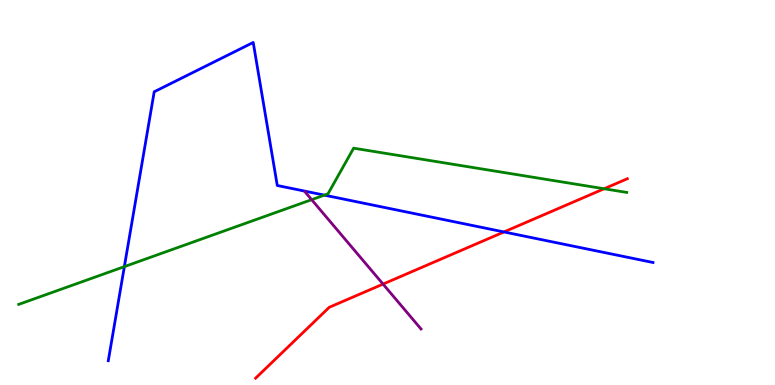[{'lines': ['blue', 'red'], 'intersections': [{'x': 6.5, 'y': 3.98}]}, {'lines': ['green', 'red'], 'intersections': [{'x': 7.8, 'y': 5.1}]}, {'lines': ['purple', 'red'], 'intersections': [{'x': 4.94, 'y': 2.62}]}, {'lines': ['blue', 'green'], 'intersections': [{'x': 1.6, 'y': 3.07}, {'x': 4.19, 'y': 4.93}]}, {'lines': ['blue', 'purple'], 'intersections': []}, {'lines': ['green', 'purple'], 'intersections': [{'x': 4.02, 'y': 4.81}]}]